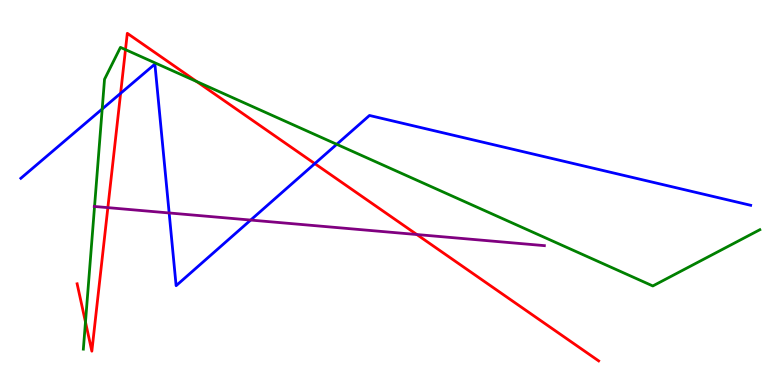[{'lines': ['blue', 'red'], 'intersections': [{'x': 1.56, 'y': 7.58}, {'x': 4.06, 'y': 5.75}]}, {'lines': ['green', 'red'], 'intersections': [{'x': 1.1, 'y': 1.64}, {'x': 1.62, 'y': 8.71}, {'x': 2.54, 'y': 7.88}]}, {'lines': ['purple', 'red'], 'intersections': [{'x': 1.39, 'y': 4.61}, {'x': 5.38, 'y': 3.91}]}, {'lines': ['blue', 'green'], 'intersections': [{'x': 1.32, 'y': 7.17}, {'x': 4.34, 'y': 6.25}]}, {'lines': ['blue', 'purple'], 'intersections': [{'x': 2.18, 'y': 4.47}, {'x': 3.23, 'y': 4.28}]}, {'lines': ['green', 'purple'], 'intersections': [{'x': 1.22, 'y': 4.64}]}]